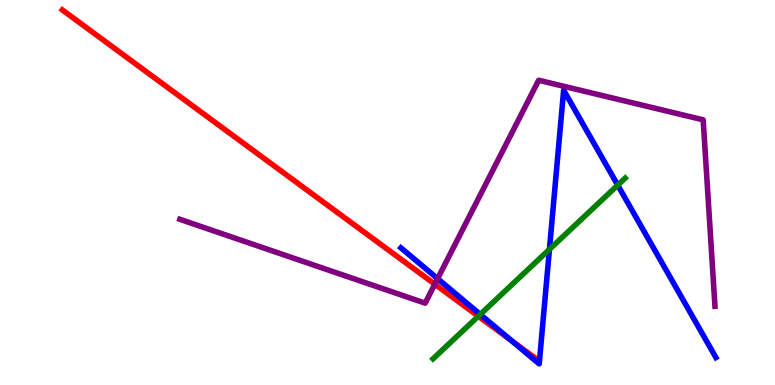[{'lines': ['blue', 'red'], 'intersections': [{'x': 6.6, 'y': 1.15}]}, {'lines': ['green', 'red'], 'intersections': [{'x': 6.17, 'y': 1.79}]}, {'lines': ['purple', 'red'], 'intersections': [{'x': 5.61, 'y': 2.62}]}, {'lines': ['blue', 'green'], 'intersections': [{'x': 6.2, 'y': 1.83}, {'x': 7.09, 'y': 3.52}, {'x': 7.97, 'y': 5.19}]}, {'lines': ['blue', 'purple'], 'intersections': [{'x': 5.65, 'y': 2.76}]}, {'lines': ['green', 'purple'], 'intersections': []}]